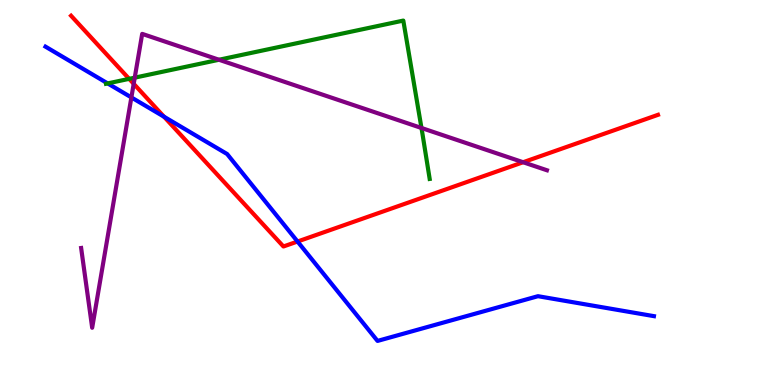[{'lines': ['blue', 'red'], 'intersections': [{'x': 2.12, 'y': 6.97}, {'x': 3.84, 'y': 3.73}]}, {'lines': ['green', 'red'], 'intersections': [{'x': 1.67, 'y': 7.95}]}, {'lines': ['purple', 'red'], 'intersections': [{'x': 1.73, 'y': 7.82}, {'x': 6.75, 'y': 5.79}]}, {'lines': ['blue', 'green'], 'intersections': [{'x': 1.39, 'y': 7.83}]}, {'lines': ['blue', 'purple'], 'intersections': [{'x': 1.7, 'y': 7.47}]}, {'lines': ['green', 'purple'], 'intersections': [{'x': 1.74, 'y': 7.98}, {'x': 2.83, 'y': 8.45}, {'x': 5.44, 'y': 6.68}]}]